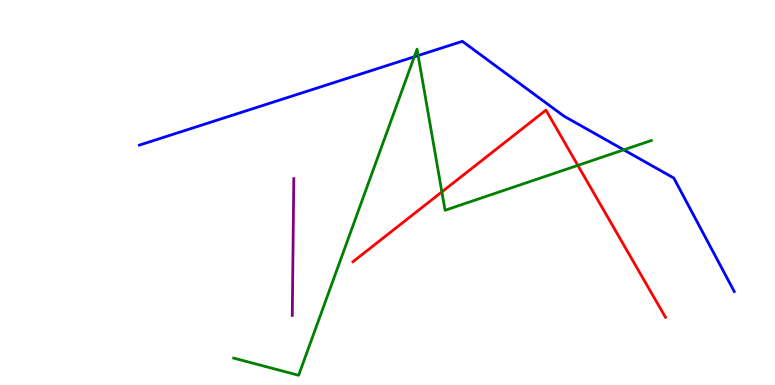[{'lines': ['blue', 'red'], 'intersections': []}, {'lines': ['green', 'red'], 'intersections': [{'x': 5.7, 'y': 5.02}, {'x': 7.46, 'y': 5.7}]}, {'lines': ['purple', 'red'], 'intersections': []}, {'lines': ['blue', 'green'], 'intersections': [{'x': 5.35, 'y': 8.52}, {'x': 5.4, 'y': 8.56}, {'x': 8.05, 'y': 6.11}]}, {'lines': ['blue', 'purple'], 'intersections': []}, {'lines': ['green', 'purple'], 'intersections': []}]